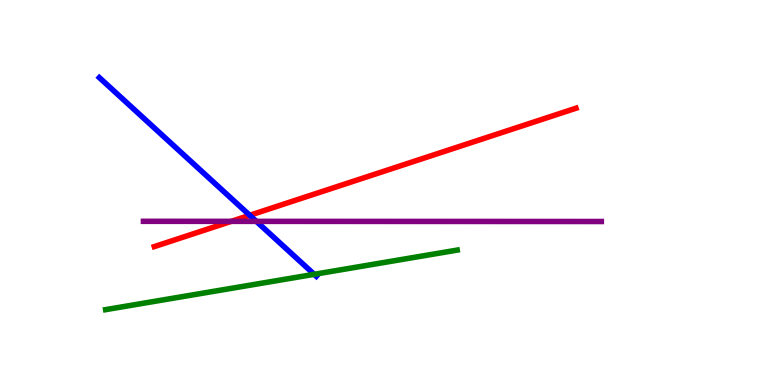[{'lines': ['blue', 'red'], 'intersections': [{'x': 3.22, 'y': 4.41}]}, {'lines': ['green', 'red'], 'intersections': []}, {'lines': ['purple', 'red'], 'intersections': [{'x': 2.98, 'y': 4.25}]}, {'lines': ['blue', 'green'], 'intersections': [{'x': 4.05, 'y': 2.87}]}, {'lines': ['blue', 'purple'], 'intersections': [{'x': 3.31, 'y': 4.25}]}, {'lines': ['green', 'purple'], 'intersections': []}]